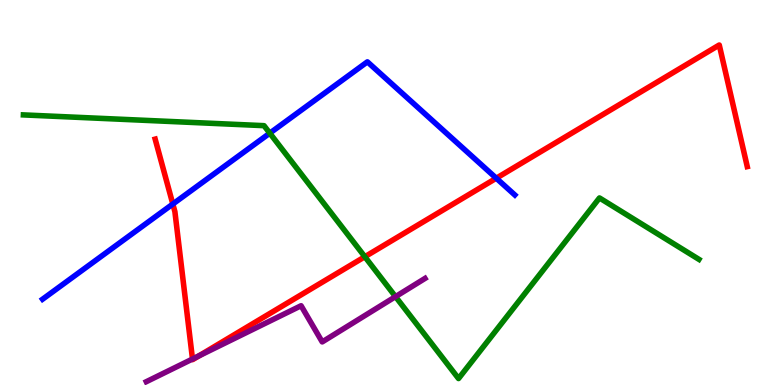[{'lines': ['blue', 'red'], 'intersections': [{'x': 2.23, 'y': 4.7}, {'x': 6.4, 'y': 5.37}]}, {'lines': ['green', 'red'], 'intersections': [{'x': 4.71, 'y': 3.33}]}, {'lines': ['purple', 'red'], 'intersections': [{'x': 2.48, 'y': 0.675}, {'x': 2.57, 'y': 0.755}]}, {'lines': ['blue', 'green'], 'intersections': [{'x': 3.48, 'y': 6.54}]}, {'lines': ['blue', 'purple'], 'intersections': []}, {'lines': ['green', 'purple'], 'intersections': [{'x': 5.1, 'y': 2.3}]}]